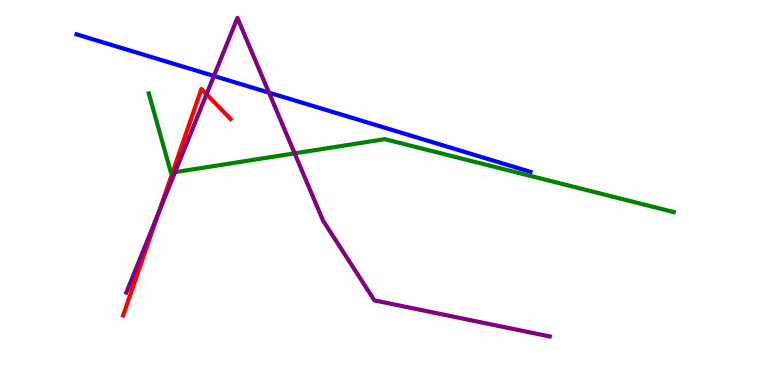[{'lines': ['blue', 'red'], 'intersections': []}, {'lines': ['green', 'red'], 'intersections': [{'x': 2.23, 'y': 5.52}]}, {'lines': ['purple', 'red'], 'intersections': [{'x': 2.05, 'y': 4.48}, {'x': 2.67, 'y': 7.55}]}, {'lines': ['blue', 'green'], 'intersections': []}, {'lines': ['blue', 'purple'], 'intersections': [{'x': 2.76, 'y': 8.03}, {'x': 3.47, 'y': 7.59}]}, {'lines': ['green', 'purple'], 'intersections': [{'x': 2.26, 'y': 5.53}, {'x': 3.8, 'y': 6.02}]}]